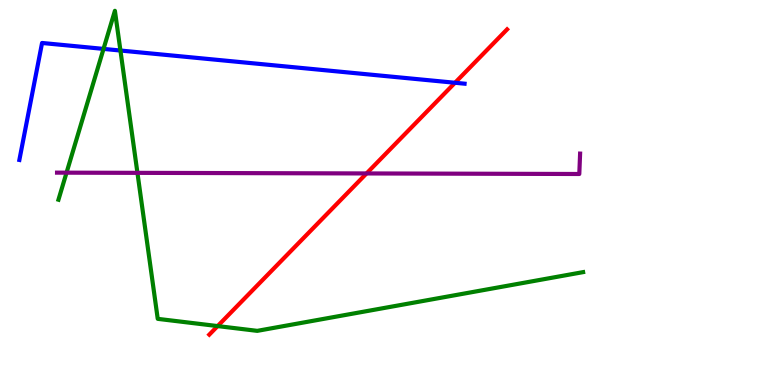[{'lines': ['blue', 'red'], 'intersections': [{'x': 5.87, 'y': 7.85}]}, {'lines': ['green', 'red'], 'intersections': [{'x': 2.81, 'y': 1.53}]}, {'lines': ['purple', 'red'], 'intersections': [{'x': 4.73, 'y': 5.49}]}, {'lines': ['blue', 'green'], 'intersections': [{'x': 1.34, 'y': 8.73}, {'x': 1.55, 'y': 8.69}]}, {'lines': ['blue', 'purple'], 'intersections': []}, {'lines': ['green', 'purple'], 'intersections': [{'x': 0.859, 'y': 5.52}, {'x': 1.77, 'y': 5.51}]}]